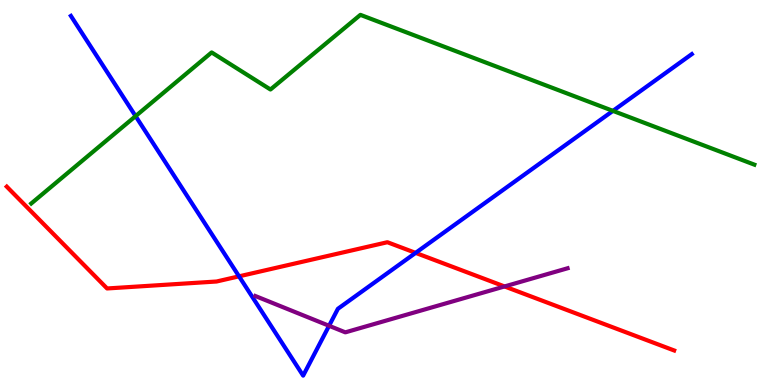[{'lines': ['blue', 'red'], 'intersections': [{'x': 3.08, 'y': 2.82}, {'x': 5.36, 'y': 3.43}]}, {'lines': ['green', 'red'], 'intersections': []}, {'lines': ['purple', 'red'], 'intersections': [{'x': 6.51, 'y': 2.56}]}, {'lines': ['blue', 'green'], 'intersections': [{'x': 1.75, 'y': 6.98}, {'x': 7.91, 'y': 7.12}]}, {'lines': ['blue', 'purple'], 'intersections': [{'x': 4.25, 'y': 1.54}]}, {'lines': ['green', 'purple'], 'intersections': []}]